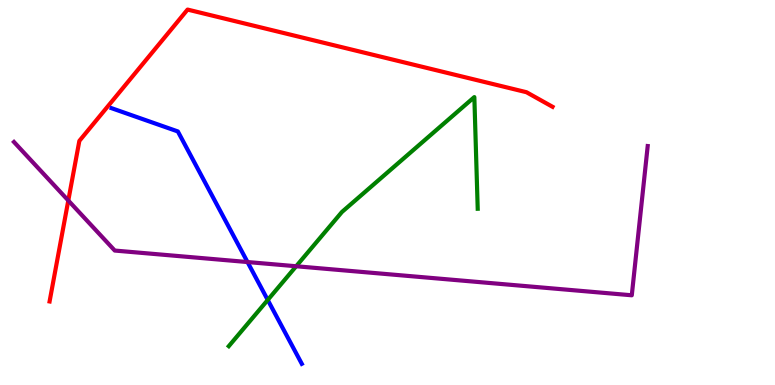[{'lines': ['blue', 'red'], 'intersections': []}, {'lines': ['green', 'red'], 'intersections': []}, {'lines': ['purple', 'red'], 'intersections': [{'x': 0.881, 'y': 4.79}]}, {'lines': ['blue', 'green'], 'intersections': [{'x': 3.45, 'y': 2.21}]}, {'lines': ['blue', 'purple'], 'intersections': [{'x': 3.19, 'y': 3.19}]}, {'lines': ['green', 'purple'], 'intersections': [{'x': 3.82, 'y': 3.08}]}]